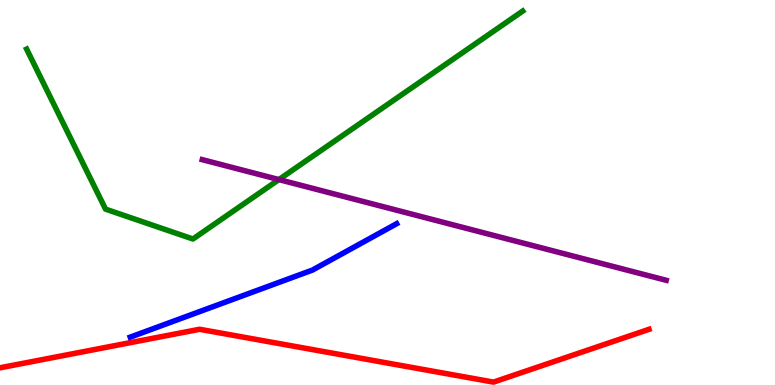[{'lines': ['blue', 'red'], 'intersections': []}, {'lines': ['green', 'red'], 'intersections': []}, {'lines': ['purple', 'red'], 'intersections': []}, {'lines': ['blue', 'green'], 'intersections': []}, {'lines': ['blue', 'purple'], 'intersections': []}, {'lines': ['green', 'purple'], 'intersections': [{'x': 3.6, 'y': 5.34}]}]